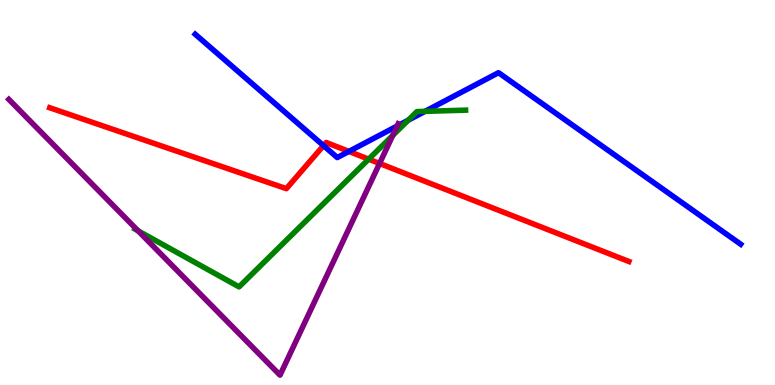[{'lines': ['blue', 'red'], 'intersections': [{'x': 4.17, 'y': 6.22}, {'x': 4.5, 'y': 6.07}]}, {'lines': ['green', 'red'], 'intersections': [{'x': 4.76, 'y': 5.87}]}, {'lines': ['purple', 'red'], 'intersections': [{'x': 4.9, 'y': 5.75}]}, {'lines': ['blue', 'green'], 'intersections': [{'x': 5.27, 'y': 6.88}, {'x': 5.48, 'y': 7.11}]}, {'lines': ['blue', 'purple'], 'intersections': [{'x': 5.12, 'y': 6.73}]}, {'lines': ['green', 'purple'], 'intersections': [{'x': 1.78, 'y': 4.0}, {'x': 5.07, 'y': 6.48}]}]